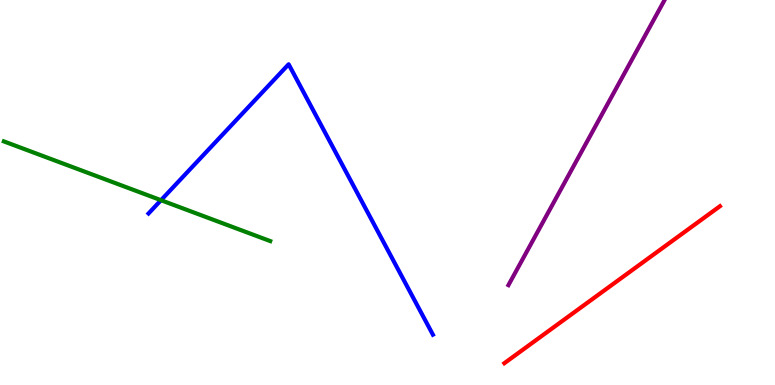[{'lines': ['blue', 'red'], 'intersections': []}, {'lines': ['green', 'red'], 'intersections': []}, {'lines': ['purple', 'red'], 'intersections': []}, {'lines': ['blue', 'green'], 'intersections': [{'x': 2.08, 'y': 4.8}]}, {'lines': ['blue', 'purple'], 'intersections': []}, {'lines': ['green', 'purple'], 'intersections': []}]